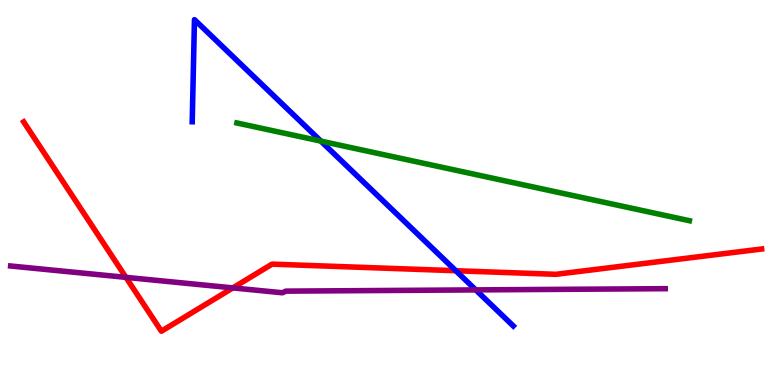[{'lines': ['blue', 'red'], 'intersections': [{'x': 5.88, 'y': 2.97}]}, {'lines': ['green', 'red'], 'intersections': []}, {'lines': ['purple', 'red'], 'intersections': [{'x': 1.63, 'y': 2.8}, {'x': 3.0, 'y': 2.52}]}, {'lines': ['blue', 'green'], 'intersections': [{'x': 4.14, 'y': 6.33}]}, {'lines': ['blue', 'purple'], 'intersections': [{'x': 6.14, 'y': 2.47}]}, {'lines': ['green', 'purple'], 'intersections': []}]